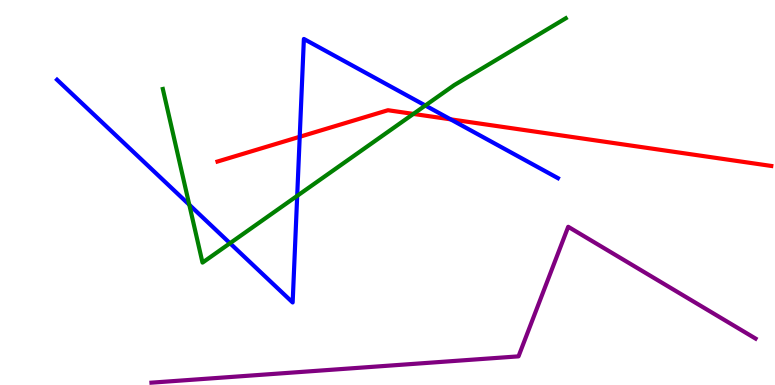[{'lines': ['blue', 'red'], 'intersections': [{'x': 3.87, 'y': 6.45}, {'x': 5.81, 'y': 6.9}]}, {'lines': ['green', 'red'], 'intersections': [{'x': 5.33, 'y': 7.04}]}, {'lines': ['purple', 'red'], 'intersections': []}, {'lines': ['blue', 'green'], 'intersections': [{'x': 2.44, 'y': 4.68}, {'x': 2.97, 'y': 3.68}, {'x': 3.83, 'y': 4.91}, {'x': 5.49, 'y': 7.26}]}, {'lines': ['blue', 'purple'], 'intersections': []}, {'lines': ['green', 'purple'], 'intersections': []}]